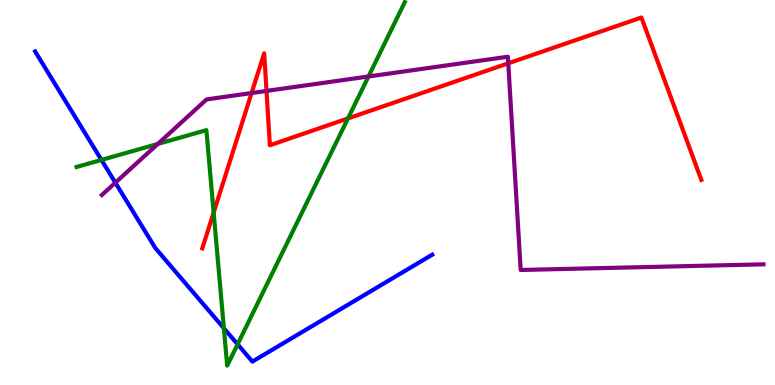[{'lines': ['blue', 'red'], 'intersections': []}, {'lines': ['green', 'red'], 'intersections': [{'x': 2.76, 'y': 4.48}, {'x': 4.49, 'y': 6.92}]}, {'lines': ['purple', 'red'], 'intersections': [{'x': 3.25, 'y': 7.58}, {'x': 3.44, 'y': 7.64}, {'x': 6.56, 'y': 8.36}]}, {'lines': ['blue', 'green'], 'intersections': [{'x': 1.31, 'y': 5.85}, {'x': 2.89, 'y': 1.47}, {'x': 3.07, 'y': 1.06}]}, {'lines': ['blue', 'purple'], 'intersections': [{'x': 1.49, 'y': 5.25}]}, {'lines': ['green', 'purple'], 'intersections': [{'x': 2.04, 'y': 6.26}, {'x': 4.75, 'y': 8.01}]}]